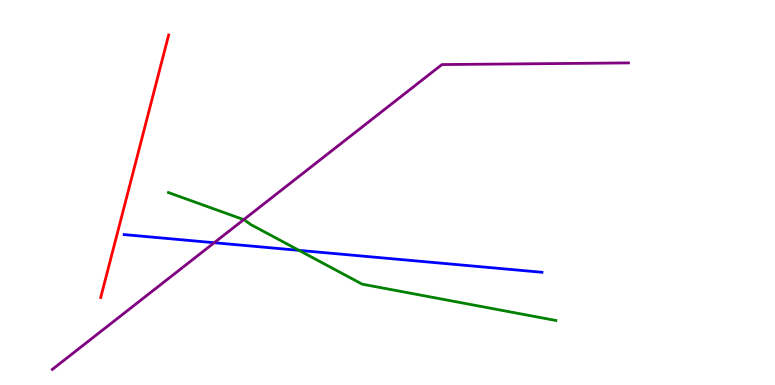[{'lines': ['blue', 'red'], 'intersections': []}, {'lines': ['green', 'red'], 'intersections': []}, {'lines': ['purple', 'red'], 'intersections': []}, {'lines': ['blue', 'green'], 'intersections': [{'x': 3.86, 'y': 3.5}]}, {'lines': ['blue', 'purple'], 'intersections': [{'x': 2.76, 'y': 3.7}]}, {'lines': ['green', 'purple'], 'intersections': [{'x': 3.15, 'y': 4.3}]}]